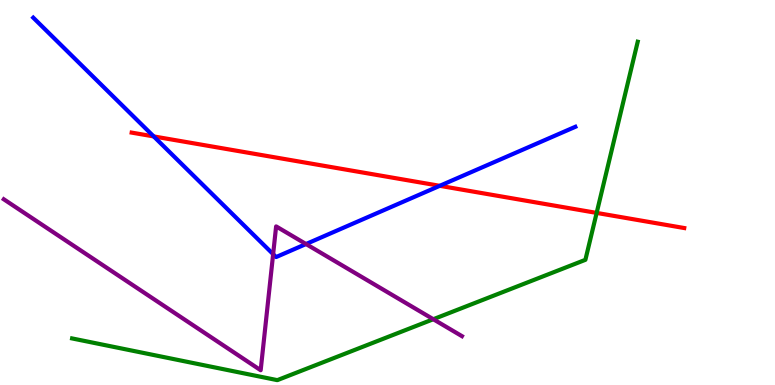[{'lines': ['blue', 'red'], 'intersections': [{'x': 1.98, 'y': 6.46}, {'x': 5.67, 'y': 5.17}]}, {'lines': ['green', 'red'], 'intersections': [{'x': 7.7, 'y': 4.47}]}, {'lines': ['purple', 'red'], 'intersections': []}, {'lines': ['blue', 'green'], 'intersections': []}, {'lines': ['blue', 'purple'], 'intersections': [{'x': 3.52, 'y': 3.4}, {'x': 3.95, 'y': 3.66}]}, {'lines': ['green', 'purple'], 'intersections': [{'x': 5.59, 'y': 1.71}]}]